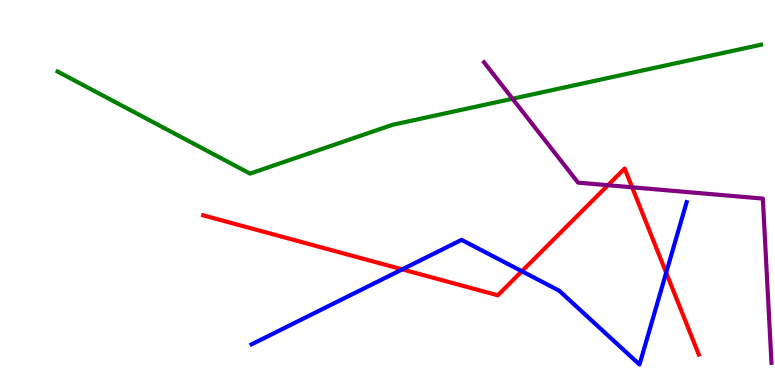[{'lines': ['blue', 'red'], 'intersections': [{'x': 5.19, 'y': 3.0}, {'x': 6.73, 'y': 2.95}, {'x': 8.6, 'y': 2.92}]}, {'lines': ['green', 'red'], 'intersections': []}, {'lines': ['purple', 'red'], 'intersections': [{'x': 7.84, 'y': 5.19}, {'x': 8.16, 'y': 5.13}]}, {'lines': ['blue', 'green'], 'intersections': []}, {'lines': ['blue', 'purple'], 'intersections': []}, {'lines': ['green', 'purple'], 'intersections': [{'x': 6.61, 'y': 7.44}]}]